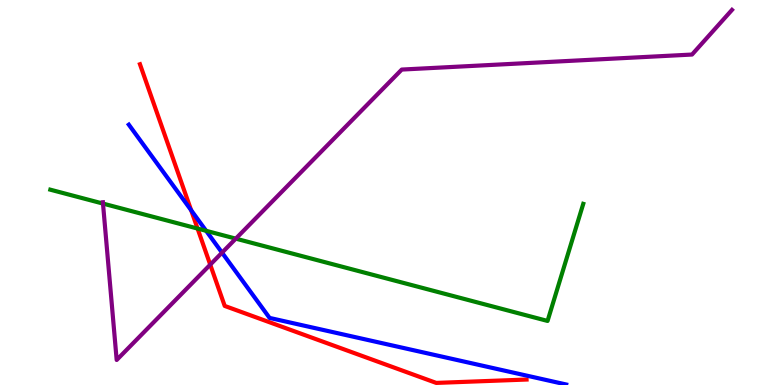[{'lines': ['blue', 'red'], 'intersections': [{'x': 2.47, 'y': 4.54}]}, {'lines': ['green', 'red'], 'intersections': [{'x': 2.55, 'y': 4.06}]}, {'lines': ['purple', 'red'], 'intersections': [{'x': 2.71, 'y': 3.13}]}, {'lines': ['blue', 'green'], 'intersections': [{'x': 2.66, 'y': 4.0}]}, {'lines': ['blue', 'purple'], 'intersections': [{'x': 2.86, 'y': 3.44}]}, {'lines': ['green', 'purple'], 'intersections': [{'x': 1.33, 'y': 4.71}, {'x': 3.04, 'y': 3.8}]}]